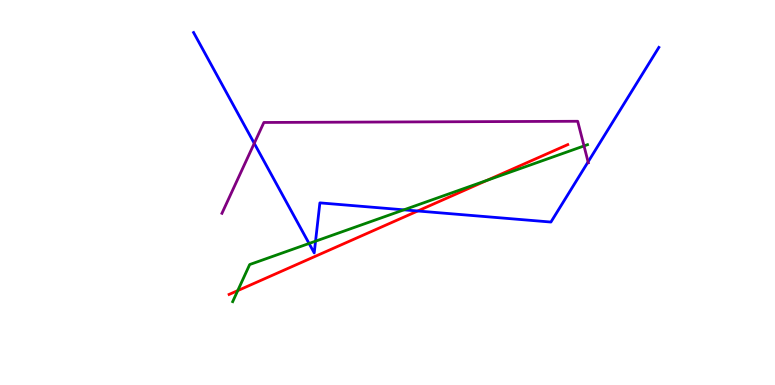[{'lines': ['blue', 'red'], 'intersections': [{'x': 5.39, 'y': 4.52}]}, {'lines': ['green', 'red'], 'intersections': [{'x': 3.07, 'y': 2.45}, {'x': 6.28, 'y': 5.32}]}, {'lines': ['purple', 'red'], 'intersections': []}, {'lines': ['blue', 'green'], 'intersections': [{'x': 3.99, 'y': 3.68}, {'x': 4.07, 'y': 3.74}, {'x': 5.21, 'y': 4.55}]}, {'lines': ['blue', 'purple'], 'intersections': [{'x': 3.28, 'y': 6.28}, {'x': 7.59, 'y': 5.8}]}, {'lines': ['green', 'purple'], 'intersections': [{'x': 7.54, 'y': 6.21}]}]